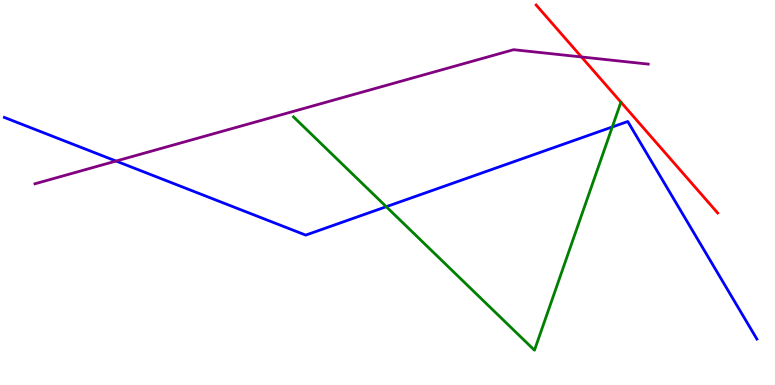[{'lines': ['blue', 'red'], 'intersections': []}, {'lines': ['green', 'red'], 'intersections': []}, {'lines': ['purple', 'red'], 'intersections': [{'x': 7.5, 'y': 8.52}]}, {'lines': ['blue', 'green'], 'intersections': [{'x': 4.98, 'y': 4.63}, {'x': 7.9, 'y': 6.7}]}, {'lines': ['blue', 'purple'], 'intersections': [{'x': 1.5, 'y': 5.82}]}, {'lines': ['green', 'purple'], 'intersections': []}]